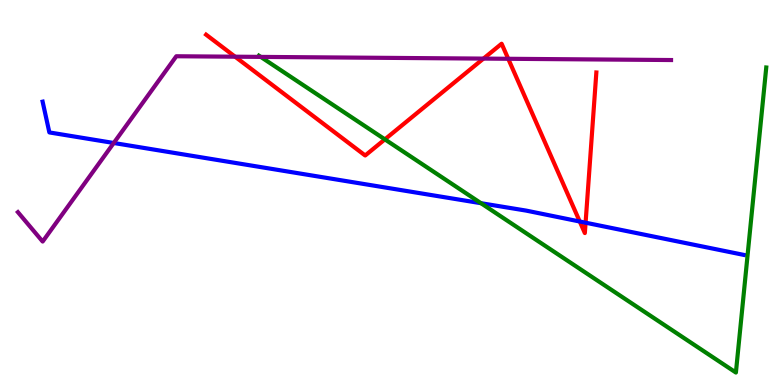[{'lines': ['blue', 'red'], 'intersections': [{'x': 7.48, 'y': 4.25}, {'x': 7.56, 'y': 4.22}]}, {'lines': ['green', 'red'], 'intersections': [{'x': 4.97, 'y': 6.38}]}, {'lines': ['purple', 'red'], 'intersections': [{'x': 3.03, 'y': 8.53}, {'x': 6.24, 'y': 8.48}, {'x': 6.56, 'y': 8.47}]}, {'lines': ['blue', 'green'], 'intersections': [{'x': 6.21, 'y': 4.72}]}, {'lines': ['blue', 'purple'], 'intersections': [{'x': 1.47, 'y': 6.29}]}, {'lines': ['green', 'purple'], 'intersections': [{'x': 3.36, 'y': 8.52}]}]